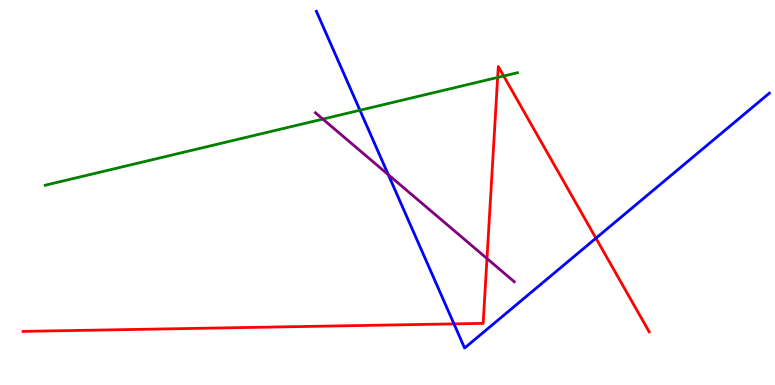[{'lines': ['blue', 'red'], 'intersections': [{'x': 5.86, 'y': 1.59}, {'x': 7.69, 'y': 3.81}]}, {'lines': ['green', 'red'], 'intersections': [{'x': 6.42, 'y': 7.99}, {'x': 6.5, 'y': 8.03}]}, {'lines': ['purple', 'red'], 'intersections': [{'x': 6.28, 'y': 3.28}]}, {'lines': ['blue', 'green'], 'intersections': [{'x': 4.64, 'y': 7.14}]}, {'lines': ['blue', 'purple'], 'intersections': [{'x': 5.01, 'y': 5.46}]}, {'lines': ['green', 'purple'], 'intersections': [{'x': 4.17, 'y': 6.91}]}]